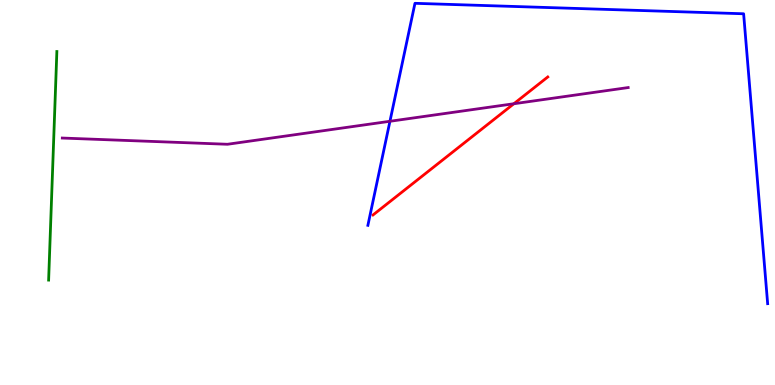[{'lines': ['blue', 'red'], 'intersections': []}, {'lines': ['green', 'red'], 'intersections': []}, {'lines': ['purple', 'red'], 'intersections': [{'x': 6.63, 'y': 7.31}]}, {'lines': ['blue', 'green'], 'intersections': []}, {'lines': ['blue', 'purple'], 'intersections': [{'x': 5.03, 'y': 6.85}]}, {'lines': ['green', 'purple'], 'intersections': []}]